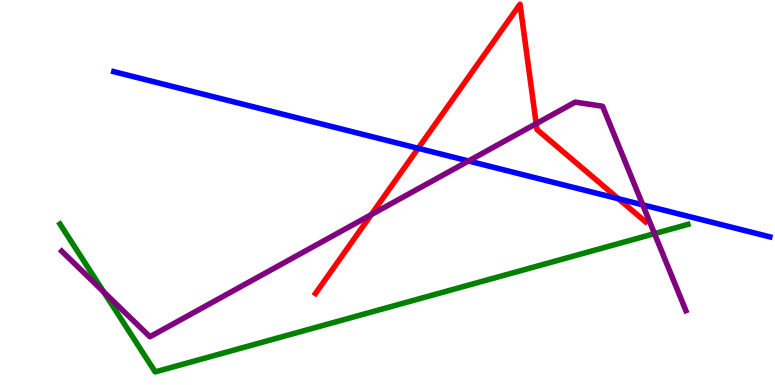[{'lines': ['blue', 'red'], 'intersections': [{'x': 5.4, 'y': 6.15}, {'x': 7.98, 'y': 4.84}]}, {'lines': ['green', 'red'], 'intersections': []}, {'lines': ['purple', 'red'], 'intersections': [{'x': 4.79, 'y': 4.42}, {'x': 6.92, 'y': 6.79}]}, {'lines': ['blue', 'green'], 'intersections': []}, {'lines': ['blue', 'purple'], 'intersections': [{'x': 6.05, 'y': 5.82}, {'x': 8.29, 'y': 4.68}]}, {'lines': ['green', 'purple'], 'intersections': [{'x': 1.34, 'y': 2.42}, {'x': 8.45, 'y': 3.93}]}]